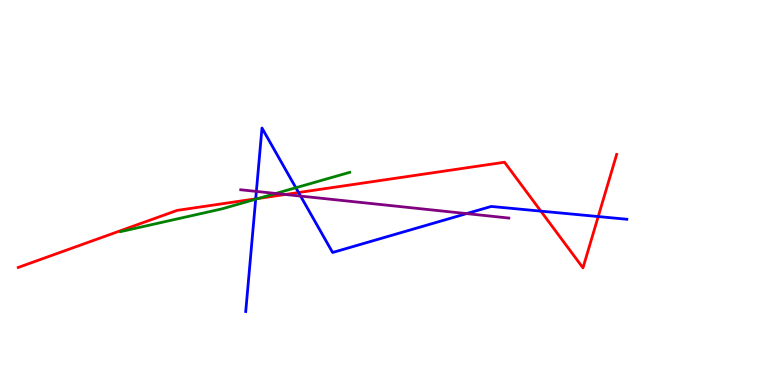[{'lines': ['blue', 'red'], 'intersections': [{'x': 3.3, 'y': 4.84}, {'x': 3.85, 'y': 5.0}, {'x': 6.98, 'y': 4.52}, {'x': 7.72, 'y': 4.38}]}, {'lines': ['green', 'red'], 'intersections': [{'x': 3.33, 'y': 4.85}]}, {'lines': ['purple', 'red'], 'intersections': [{'x': 3.68, 'y': 4.95}]}, {'lines': ['blue', 'green'], 'intersections': [{'x': 3.3, 'y': 4.83}, {'x': 3.82, 'y': 5.12}]}, {'lines': ['blue', 'purple'], 'intersections': [{'x': 3.31, 'y': 5.03}, {'x': 3.88, 'y': 4.91}, {'x': 6.02, 'y': 4.45}]}, {'lines': ['green', 'purple'], 'intersections': [{'x': 3.56, 'y': 4.97}]}]